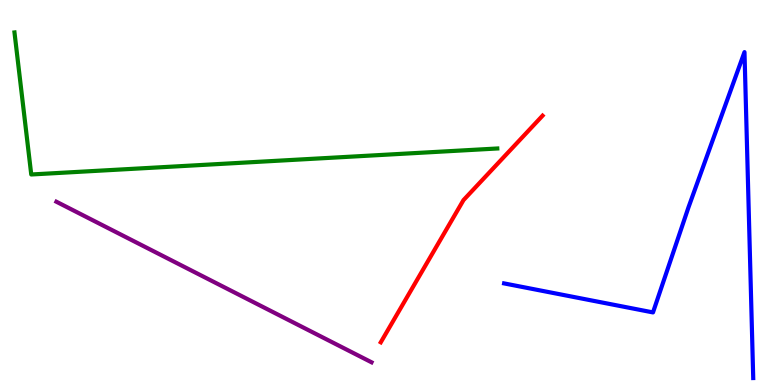[{'lines': ['blue', 'red'], 'intersections': []}, {'lines': ['green', 'red'], 'intersections': []}, {'lines': ['purple', 'red'], 'intersections': []}, {'lines': ['blue', 'green'], 'intersections': []}, {'lines': ['blue', 'purple'], 'intersections': []}, {'lines': ['green', 'purple'], 'intersections': []}]